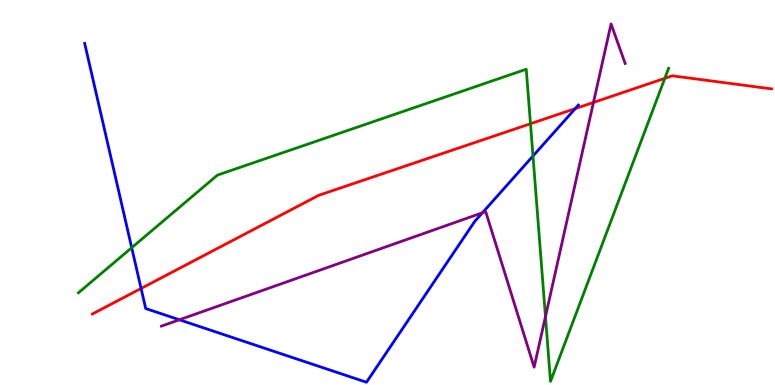[{'lines': ['blue', 'red'], 'intersections': [{'x': 1.82, 'y': 2.51}, {'x': 7.42, 'y': 7.18}]}, {'lines': ['green', 'red'], 'intersections': [{'x': 6.84, 'y': 6.79}, {'x': 8.58, 'y': 7.97}]}, {'lines': ['purple', 'red'], 'intersections': [{'x': 7.66, 'y': 7.34}]}, {'lines': ['blue', 'green'], 'intersections': [{'x': 1.7, 'y': 3.57}, {'x': 6.88, 'y': 5.95}]}, {'lines': ['blue', 'purple'], 'intersections': [{'x': 2.31, 'y': 1.69}, {'x': 6.22, 'y': 4.47}]}, {'lines': ['green', 'purple'], 'intersections': [{'x': 7.04, 'y': 1.78}]}]